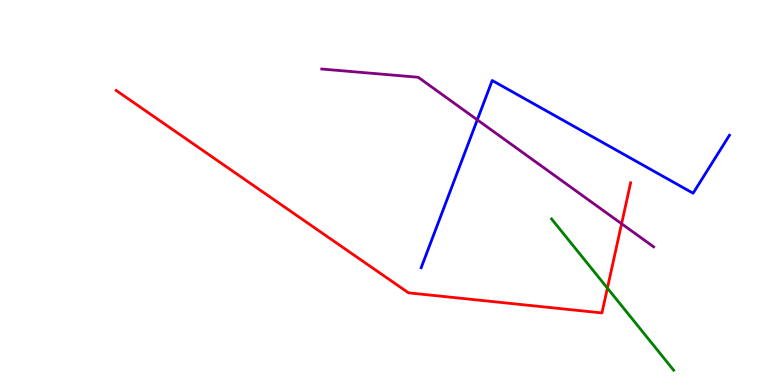[{'lines': ['blue', 'red'], 'intersections': []}, {'lines': ['green', 'red'], 'intersections': [{'x': 7.84, 'y': 2.52}]}, {'lines': ['purple', 'red'], 'intersections': [{'x': 8.02, 'y': 4.19}]}, {'lines': ['blue', 'green'], 'intersections': []}, {'lines': ['blue', 'purple'], 'intersections': [{'x': 6.16, 'y': 6.89}]}, {'lines': ['green', 'purple'], 'intersections': []}]